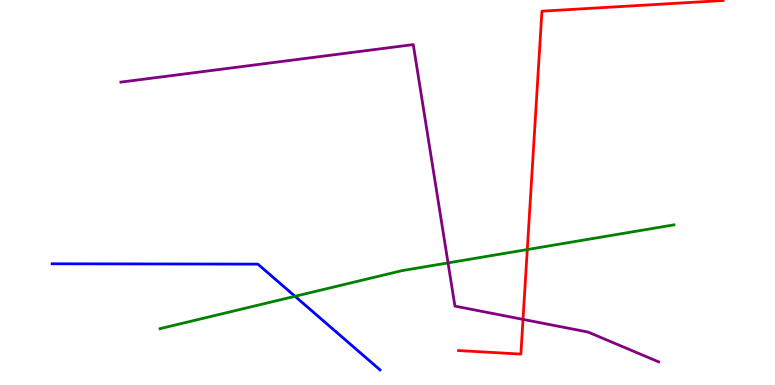[{'lines': ['blue', 'red'], 'intersections': []}, {'lines': ['green', 'red'], 'intersections': [{'x': 6.8, 'y': 3.52}]}, {'lines': ['purple', 'red'], 'intersections': [{'x': 6.75, 'y': 1.7}]}, {'lines': ['blue', 'green'], 'intersections': [{'x': 3.81, 'y': 2.3}]}, {'lines': ['blue', 'purple'], 'intersections': []}, {'lines': ['green', 'purple'], 'intersections': [{'x': 5.78, 'y': 3.17}]}]